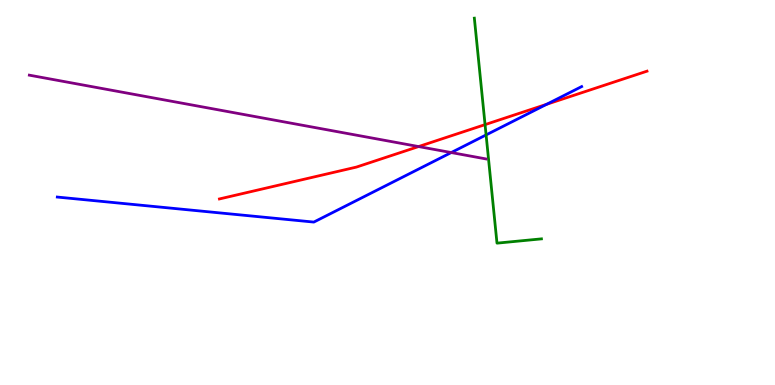[{'lines': ['blue', 'red'], 'intersections': [{'x': 7.05, 'y': 7.29}]}, {'lines': ['green', 'red'], 'intersections': [{'x': 6.26, 'y': 6.76}]}, {'lines': ['purple', 'red'], 'intersections': [{'x': 5.4, 'y': 6.19}]}, {'lines': ['blue', 'green'], 'intersections': [{'x': 6.27, 'y': 6.5}]}, {'lines': ['blue', 'purple'], 'intersections': [{'x': 5.82, 'y': 6.04}]}, {'lines': ['green', 'purple'], 'intersections': []}]